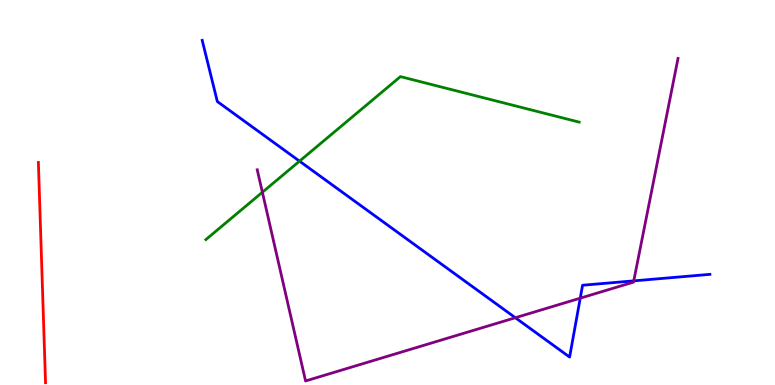[{'lines': ['blue', 'red'], 'intersections': []}, {'lines': ['green', 'red'], 'intersections': []}, {'lines': ['purple', 'red'], 'intersections': []}, {'lines': ['blue', 'green'], 'intersections': [{'x': 3.86, 'y': 5.81}]}, {'lines': ['blue', 'purple'], 'intersections': [{'x': 6.65, 'y': 1.75}, {'x': 7.49, 'y': 2.26}, {'x': 8.18, 'y': 2.7}]}, {'lines': ['green', 'purple'], 'intersections': [{'x': 3.39, 'y': 5.01}]}]